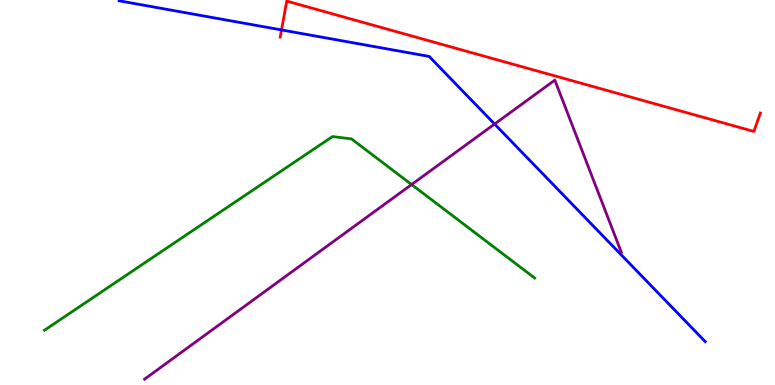[{'lines': ['blue', 'red'], 'intersections': [{'x': 3.63, 'y': 9.22}]}, {'lines': ['green', 'red'], 'intersections': []}, {'lines': ['purple', 'red'], 'intersections': []}, {'lines': ['blue', 'green'], 'intersections': []}, {'lines': ['blue', 'purple'], 'intersections': [{'x': 6.38, 'y': 6.78}]}, {'lines': ['green', 'purple'], 'intersections': [{'x': 5.31, 'y': 5.21}]}]